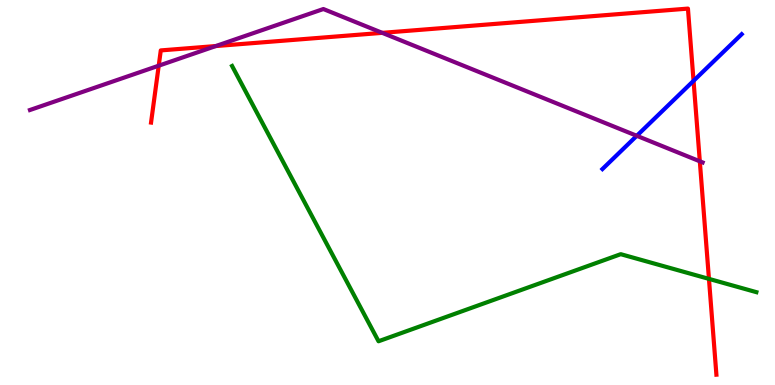[{'lines': ['blue', 'red'], 'intersections': [{'x': 8.95, 'y': 7.9}]}, {'lines': ['green', 'red'], 'intersections': [{'x': 9.15, 'y': 2.76}]}, {'lines': ['purple', 'red'], 'intersections': [{'x': 2.05, 'y': 8.29}, {'x': 2.78, 'y': 8.8}, {'x': 4.93, 'y': 9.15}, {'x': 9.03, 'y': 5.81}]}, {'lines': ['blue', 'green'], 'intersections': []}, {'lines': ['blue', 'purple'], 'intersections': [{'x': 8.22, 'y': 6.47}]}, {'lines': ['green', 'purple'], 'intersections': []}]